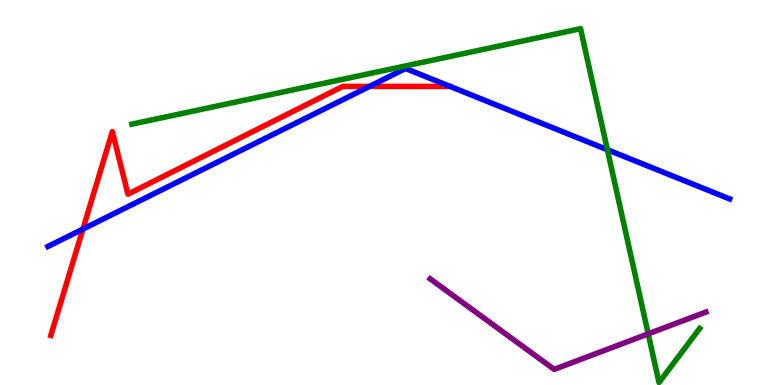[{'lines': ['blue', 'red'], 'intersections': [{'x': 1.07, 'y': 4.05}, {'x': 4.77, 'y': 7.76}]}, {'lines': ['green', 'red'], 'intersections': []}, {'lines': ['purple', 'red'], 'intersections': []}, {'lines': ['blue', 'green'], 'intersections': [{'x': 7.84, 'y': 6.11}]}, {'lines': ['blue', 'purple'], 'intersections': []}, {'lines': ['green', 'purple'], 'intersections': [{'x': 8.36, 'y': 1.33}]}]